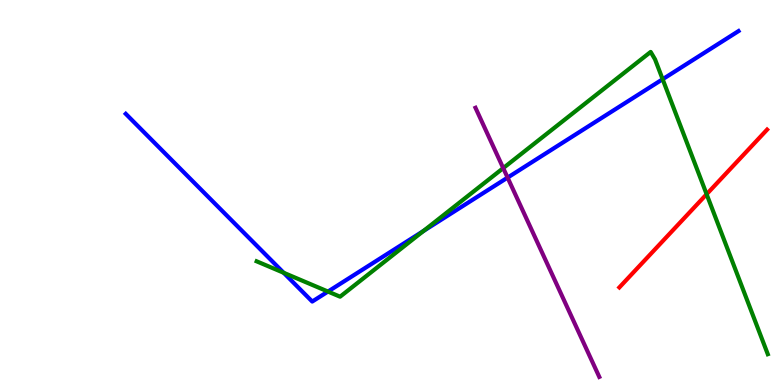[{'lines': ['blue', 'red'], 'intersections': []}, {'lines': ['green', 'red'], 'intersections': [{'x': 9.12, 'y': 4.96}]}, {'lines': ['purple', 'red'], 'intersections': []}, {'lines': ['blue', 'green'], 'intersections': [{'x': 3.66, 'y': 2.92}, {'x': 4.23, 'y': 2.43}, {'x': 5.46, 'y': 4.0}, {'x': 8.55, 'y': 7.94}]}, {'lines': ['blue', 'purple'], 'intersections': [{'x': 6.55, 'y': 5.39}]}, {'lines': ['green', 'purple'], 'intersections': [{'x': 6.49, 'y': 5.63}]}]